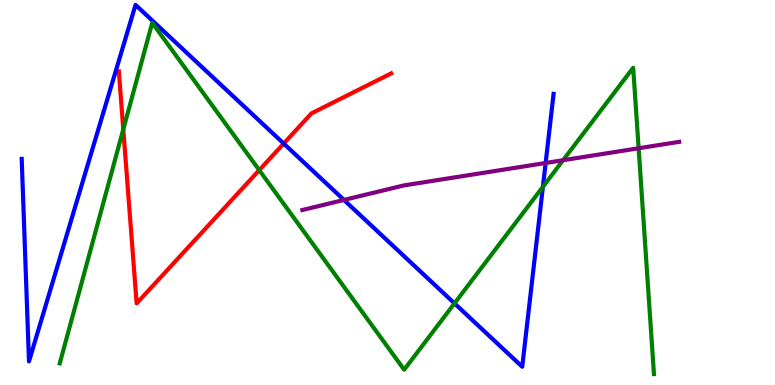[{'lines': ['blue', 'red'], 'intersections': [{'x': 3.66, 'y': 6.27}]}, {'lines': ['green', 'red'], 'intersections': [{'x': 1.59, 'y': 6.64}, {'x': 3.34, 'y': 5.58}]}, {'lines': ['purple', 'red'], 'intersections': []}, {'lines': ['blue', 'green'], 'intersections': [{'x': 5.86, 'y': 2.12}, {'x': 7.01, 'y': 5.15}]}, {'lines': ['blue', 'purple'], 'intersections': [{'x': 4.44, 'y': 4.81}, {'x': 7.04, 'y': 5.77}]}, {'lines': ['green', 'purple'], 'intersections': [{'x': 7.27, 'y': 5.84}, {'x': 8.24, 'y': 6.15}]}]